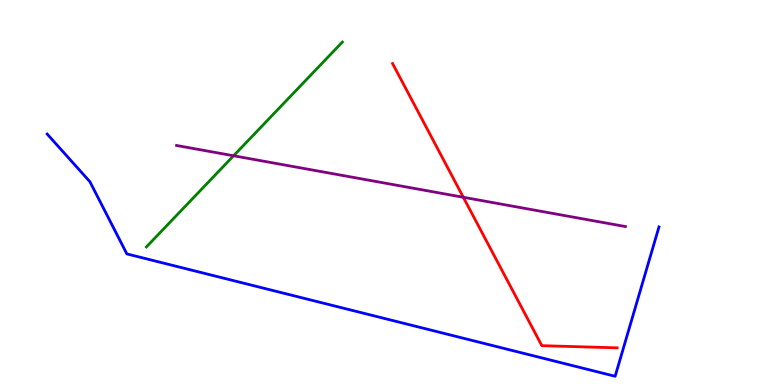[{'lines': ['blue', 'red'], 'intersections': []}, {'lines': ['green', 'red'], 'intersections': []}, {'lines': ['purple', 'red'], 'intersections': [{'x': 5.98, 'y': 4.88}]}, {'lines': ['blue', 'green'], 'intersections': []}, {'lines': ['blue', 'purple'], 'intersections': []}, {'lines': ['green', 'purple'], 'intersections': [{'x': 3.01, 'y': 5.95}]}]